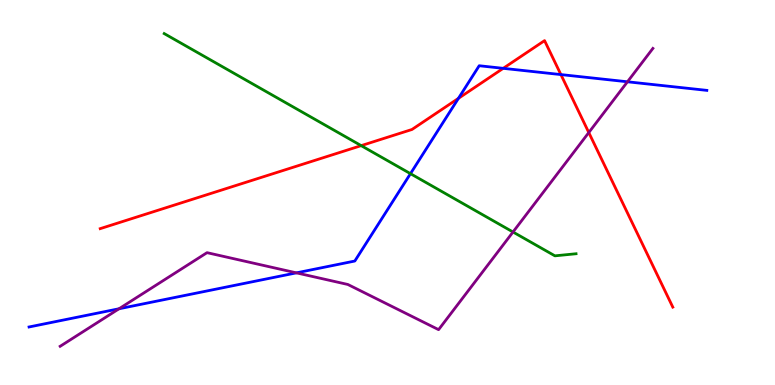[{'lines': ['blue', 'red'], 'intersections': [{'x': 5.92, 'y': 7.45}, {'x': 6.49, 'y': 8.23}, {'x': 7.24, 'y': 8.06}]}, {'lines': ['green', 'red'], 'intersections': [{'x': 4.66, 'y': 6.22}]}, {'lines': ['purple', 'red'], 'intersections': [{'x': 7.6, 'y': 6.56}]}, {'lines': ['blue', 'green'], 'intersections': [{'x': 5.3, 'y': 5.49}]}, {'lines': ['blue', 'purple'], 'intersections': [{'x': 1.54, 'y': 1.98}, {'x': 3.82, 'y': 2.91}, {'x': 8.1, 'y': 7.88}]}, {'lines': ['green', 'purple'], 'intersections': [{'x': 6.62, 'y': 3.97}]}]